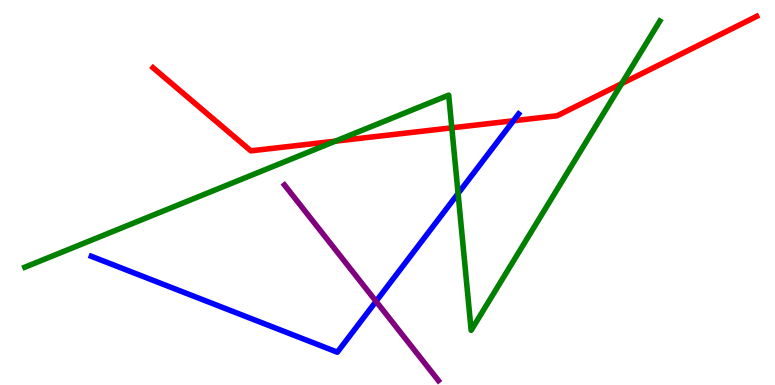[{'lines': ['blue', 'red'], 'intersections': [{'x': 6.62, 'y': 6.86}]}, {'lines': ['green', 'red'], 'intersections': [{'x': 4.33, 'y': 6.33}, {'x': 5.83, 'y': 6.68}, {'x': 8.02, 'y': 7.83}]}, {'lines': ['purple', 'red'], 'intersections': []}, {'lines': ['blue', 'green'], 'intersections': [{'x': 5.91, 'y': 4.97}]}, {'lines': ['blue', 'purple'], 'intersections': [{'x': 4.85, 'y': 2.17}]}, {'lines': ['green', 'purple'], 'intersections': []}]